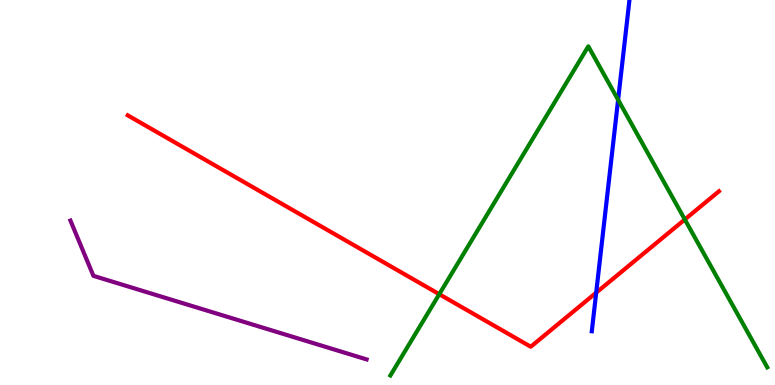[{'lines': ['blue', 'red'], 'intersections': [{'x': 7.69, 'y': 2.4}]}, {'lines': ['green', 'red'], 'intersections': [{'x': 5.67, 'y': 2.36}, {'x': 8.84, 'y': 4.3}]}, {'lines': ['purple', 'red'], 'intersections': []}, {'lines': ['blue', 'green'], 'intersections': [{'x': 7.98, 'y': 7.41}]}, {'lines': ['blue', 'purple'], 'intersections': []}, {'lines': ['green', 'purple'], 'intersections': []}]